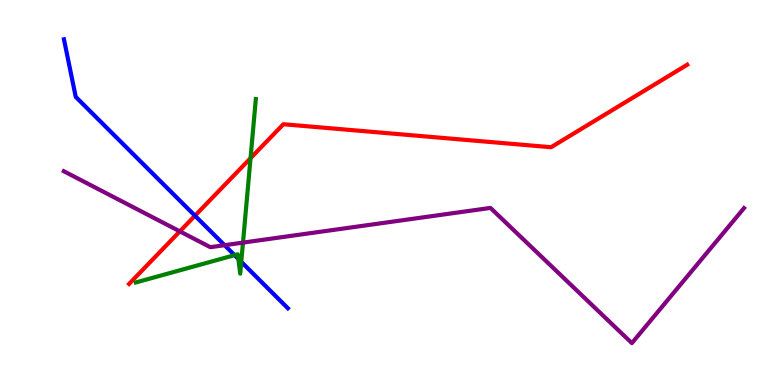[{'lines': ['blue', 'red'], 'intersections': [{'x': 2.52, 'y': 4.4}]}, {'lines': ['green', 'red'], 'intersections': [{'x': 3.23, 'y': 5.89}]}, {'lines': ['purple', 'red'], 'intersections': [{'x': 2.32, 'y': 3.99}]}, {'lines': ['blue', 'green'], 'intersections': [{'x': 3.03, 'y': 3.37}, {'x': 3.08, 'y': 3.28}, {'x': 3.11, 'y': 3.2}]}, {'lines': ['blue', 'purple'], 'intersections': [{'x': 2.9, 'y': 3.63}]}, {'lines': ['green', 'purple'], 'intersections': [{'x': 3.14, 'y': 3.7}]}]